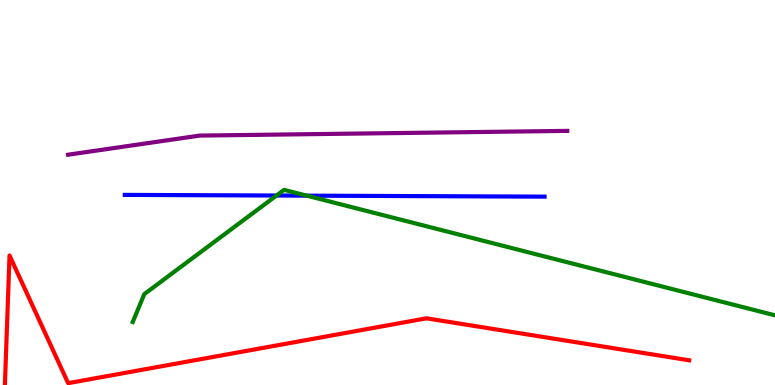[{'lines': ['blue', 'red'], 'intersections': []}, {'lines': ['green', 'red'], 'intersections': []}, {'lines': ['purple', 'red'], 'intersections': []}, {'lines': ['blue', 'green'], 'intersections': [{'x': 3.57, 'y': 4.92}, {'x': 3.96, 'y': 4.92}]}, {'lines': ['blue', 'purple'], 'intersections': []}, {'lines': ['green', 'purple'], 'intersections': []}]